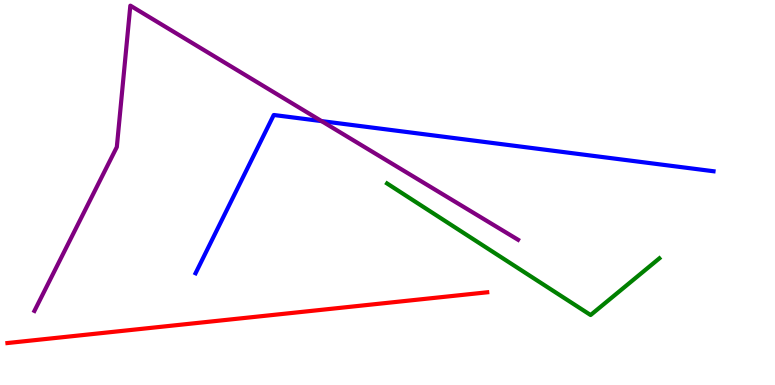[{'lines': ['blue', 'red'], 'intersections': []}, {'lines': ['green', 'red'], 'intersections': []}, {'lines': ['purple', 'red'], 'intersections': []}, {'lines': ['blue', 'green'], 'intersections': []}, {'lines': ['blue', 'purple'], 'intersections': [{'x': 4.15, 'y': 6.85}]}, {'lines': ['green', 'purple'], 'intersections': []}]